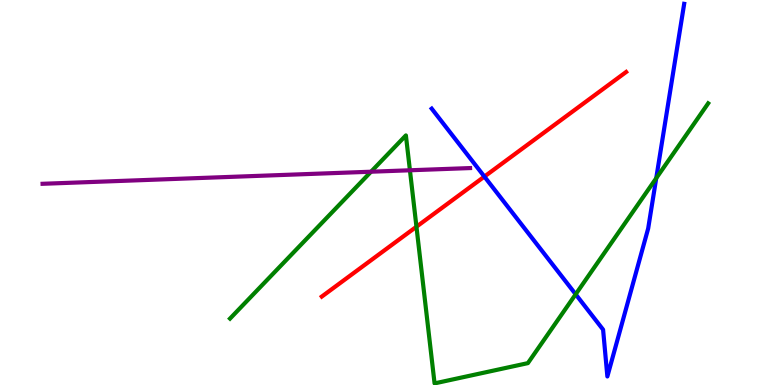[{'lines': ['blue', 'red'], 'intersections': [{'x': 6.25, 'y': 5.41}]}, {'lines': ['green', 'red'], 'intersections': [{'x': 5.37, 'y': 4.11}]}, {'lines': ['purple', 'red'], 'intersections': []}, {'lines': ['blue', 'green'], 'intersections': [{'x': 7.43, 'y': 2.36}, {'x': 8.47, 'y': 5.37}]}, {'lines': ['blue', 'purple'], 'intersections': []}, {'lines': ['green', 'purple'], 'intersections': [{'x': 4.79, 'y': 5.54}, {'x': 5.29, 'y': 5.58}]}]